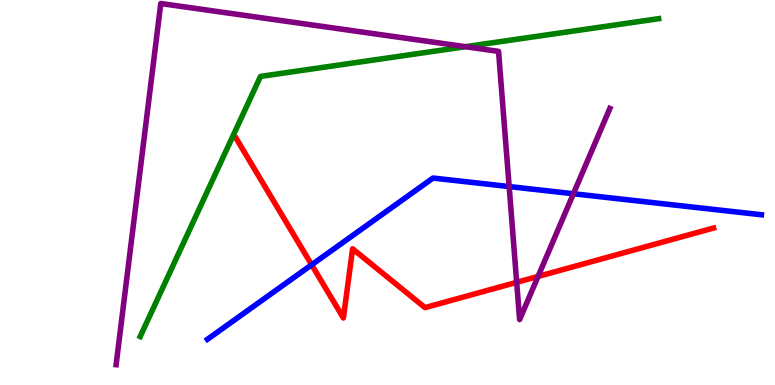[{'lines': ['blue', 'red'], 'intersections': [{'x': 4.02, 'y': 3.12}]}, {'lines': ['green', 'red'], 'intersections': []}, {'lines': ['purple', 'red'], 'intersections': [{'x': 6.67, 'y': 2.67}, {'x': 6.94, 'y': 2.82}]}, {'lines': ['blue', 'green'], 'intersections': []}, {'lines': ['blue', 'purple'], 'intersections': [{'x': 6.57, 'y': 5.15}, {'x': 7.4, 'y': 4.97}]}, {'lines': ['green', 'purple'], 'intersections': [{'x': 6.01, 'y': 8.79}]}]